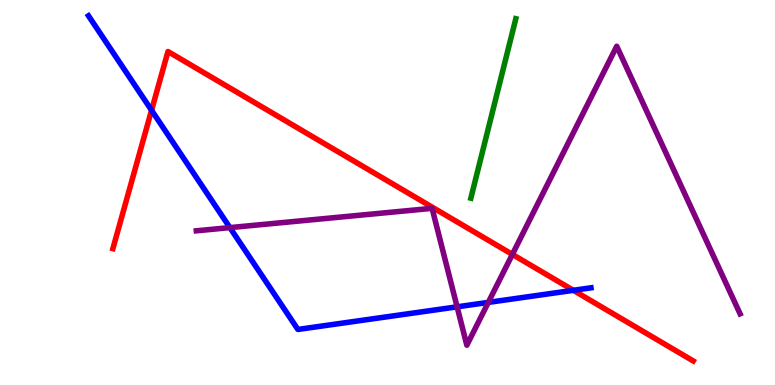[{'lines': ['blue', 'red'], 'intersections': [{'x': 1.96, 'y': 7.14}, {'x': 7.4, 'y': 2.46}]}, {'lines': ['green', 'red'], 'intersections': []}, {'lines': ['purple', 'red'], 'intersections': [{'x': 6.61, 'y': 3.39}]}, {'lines': ['blue', 'green'], 'intersections': []}, {'lines': ['blue', 'purple'], 'intersections': [{'x': 2.97, 'y': 4.09}, {'x': 5.9, 'y': 2.03}, {'x': 6.3, 'y': 2.15}]}, {'lines': ['green', 'purple'], 'intersections': []}]